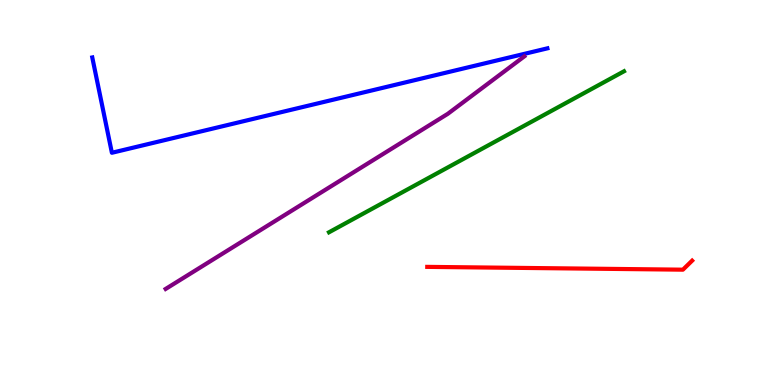[{'lines': ['blue', 'red'], 'intersections': []}, {'lines': ['green', 'red'], 'intersections': []}, {'lines': ['purple', 'red'], 'intersections': []}, {'lines': ['blue', 'green'], 'intersections': []}, {'lines': ['blue', 'purple'], 'intersections': []}, {'lines': ['green', 'purple'], 'intersections': []}]